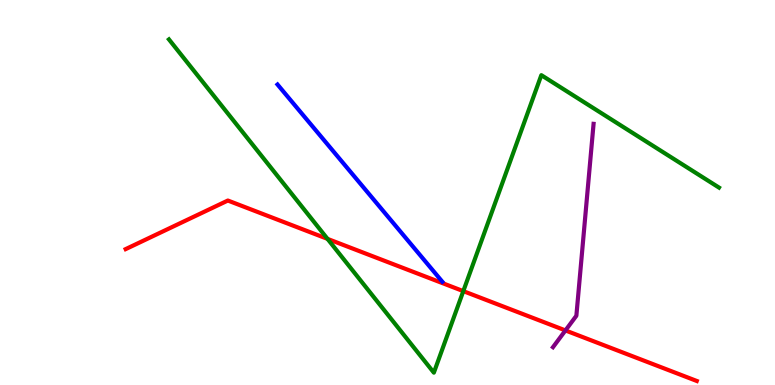[{'lines': ['blue', 'red'], 'intersections': []}, {'lines': ['green', 'red'], 'intersections': [{'x': 4.23, 'y': 3.8}, {'x': 5.98, 'y': 2.44}]}, {'lines': ['purple', 'red'], 'intersections': [{'x': 7.3, 'y': 1.42}]}, {'lines': ['blue', 'green'], 'intersections': []}, {'lines': ['blue', 'purple'], 'intersections': []}, {'lines': ['green', 'purple'], 'intersections': []}]